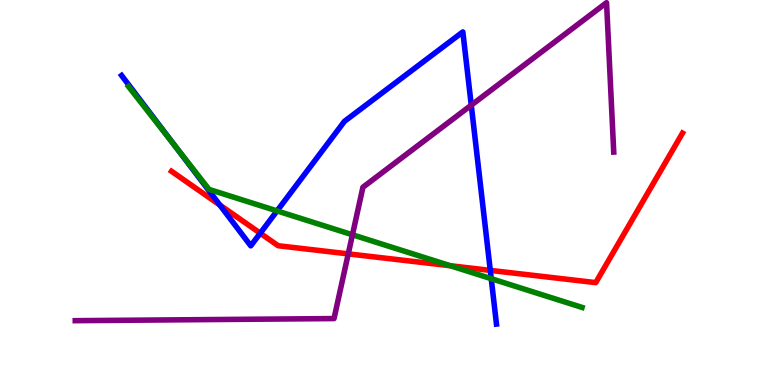[{'lines': ['blue', 'red'], 'intersections': [{'x': 2.84, 'y': 4.68}, {'x': 3.36, 'y': 3.94}, {'x': 6.33, 'y': 2.98}]}, {'lines': ['green', 'red'], 'intersections': [{'x': 5.81, 'y': 3.1}]}, {'lines': ['purple', 'red'], 'intersections': [{'x': 4.49, 'y': 3.41}]}, {'lines': ['blue', 'green'], 'intersections': [{'x': 2.26, 'y': 6.2}, {'x': 3.57, 'y': 4.52}, {'x': 6.34, 'y': 2.76}]}, {'lines': ['blue', 'purple'], 'intersections': [{'x': 6.08, 'y': 7.27}]}, {'lines': ['green', 'purple'], 'intersections': [{'x': 4.55, 'y': 3.9}]}]